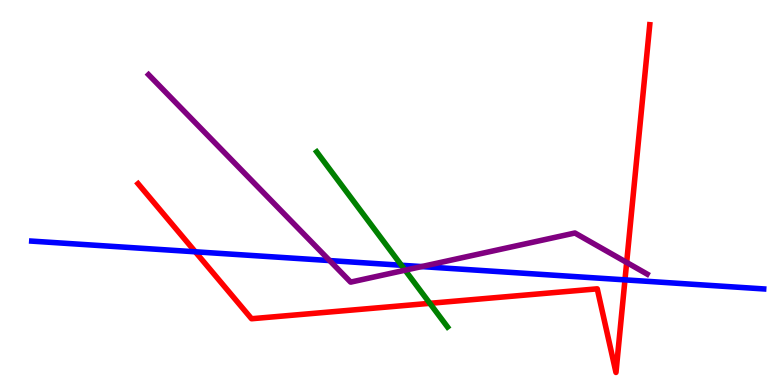[{'lines': ['blue', 'red'], 'intersections': [{'x': 2.52, 'y': 3.46}, {'x': 8.06, 'y': 2.73}]}, {'lines': ['green', 'red'], 'intersections': [{'x': 5.55, 'y': 2.12}]}, {'lines': ['purple', 'red'], 'intersections': [{'x': 8.09, 'y': 3.18}]}, {'lines': ['blue', 'green'], 'intersections': [{'x': 5.18, 'y': 3.11}]}, {'lines': ['blue', 'purple'], 'intersections': [{'x': 4.25, 'y': 3.23}, {'x': 5.44, 'y': 3.08}]}, {'lines': ['green', 'purple'], 'intersections': [{'x': 5.23, 'y': 2.98}]}]